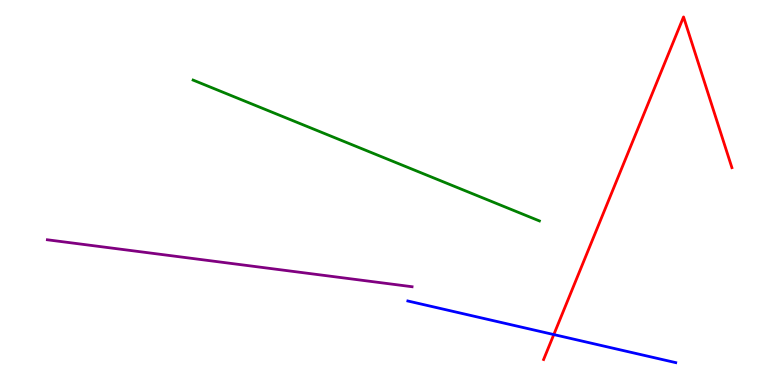[{'lines': ['blue', 'red'], 'intersections': [{'x': 7.15, 'y': 1.31}]}, {'lines': ['green', 'red'], 'intersections': []}, {'lines': ['purple', 'red'], 'intersections': []}, {'lines': ['blue', 'green'], 'intersections': []}, {'lines': ['blue', 'purple'], 'intersections': []}, {'lines': ['green', 'purple'], 'intersections': []}]